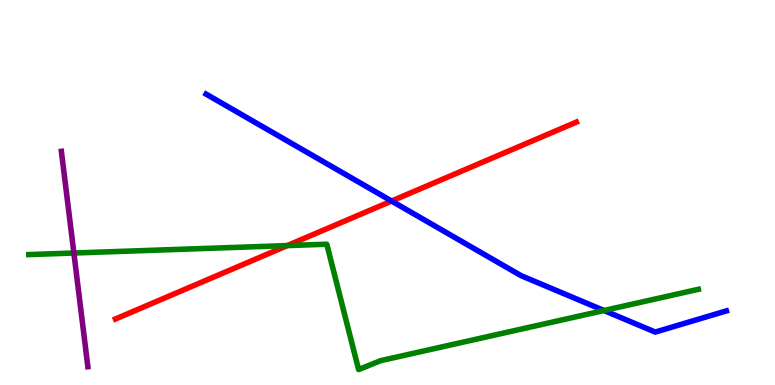[{'lines': ['blue', 'red'], 'intersections': [{'x': 5.05, 'y': 4.78}]}, {'lines': ['green', 'red'], 'intersections': [{'x': 3.71, 'y': 3.62}]}, {'lines': ['purple', 'red'], 'intersections': []}, {'lines': ['blue', 'green'], 'intersections': [{'x': 7.79, 'y': 1.93}]}, {'lines': ['blue', 'purple'], 'intersections': []}, {'lines': ['green', 'purple'], 'intersections': [{'x': 0.953, 'y': 3.43}]}]